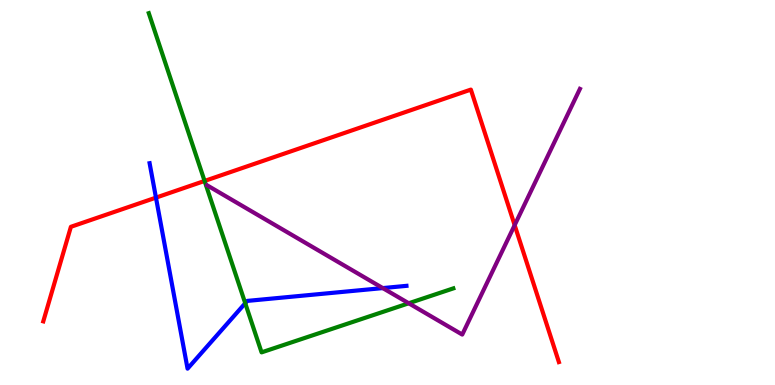[{'lines': ['blue', 'red'], 'intersections': [{'x': 2.01, 'y': 4.87}]}, {'lines': ['green', 'red'], 'intersections': [{'x': 2.64, 'y': 5.3}]}, {'lines': ['purple', 'red'], 'intersections': [{'x': 6.64, 'y': 4.15}]}, {'lines': ['blue', 'green'], 'intersections': [{'x': 3.16, 'y': 2.12}]}, {'lines': ['blue', 'purple'], 'intersections': [{'x': 4.94, 'y': 2.52}]}, {'lines': ['green', 'purple'], 'intersections': [{'x': 5.27, 'y': 2.12}]}]